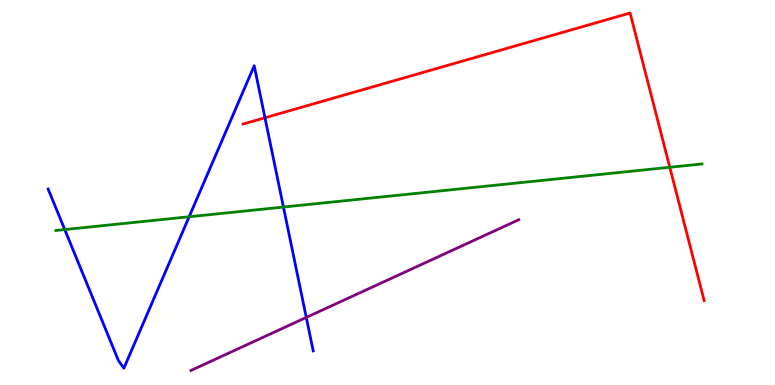[{'lines': ['blue', 'red'], 'intersections': [{'x': 3.42, 'y': 6.94}]}, {'lines': ['green', 'red'], 'intersections': [{'x': 8.64, 'y': 5.66}]}, {'lines': ['purple', 'red'], 'intersections': []}, {'lines': ['blue', 'green'], 'intersections': [{'x': 0.835, 'y': 4.04}, {'x': 2.44, 'y': 4.37}, {'x': 3.66, 'y': 4.62}]}, {'lines': ['blue', 'purple'], 'intersections': [{'x': 3.95, 'y': 1.75}]}, {'lines': ['green', 'purple'], 'intersections': []}]